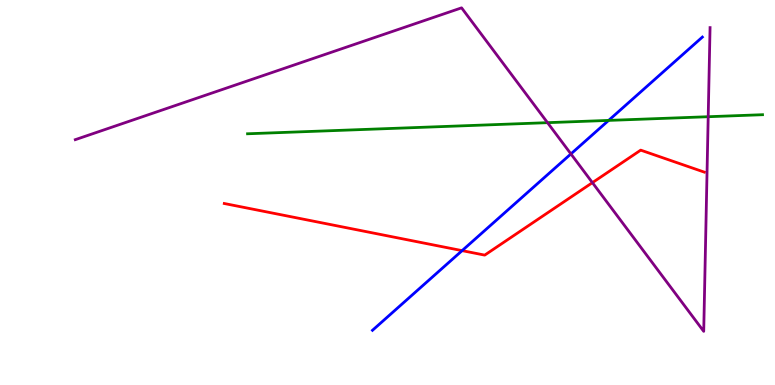[{'lines': ['blue', 'red'], 'intersections': [{'x': 5.96, 'y': 3.49}]}, {'lines': ['green', 'red'], 'intersections': []}, {'lines': ['purple', 'red'], 'intersections': [{'x': 7.64, 'y': 5.26}]}, {'lines': ['blue', 'green'], 'intersections': [{'x': 7.85, 'y': 6.87}]}, {'lines': ['blue', 'purple'], 'intersections': [{'x': 7.37, 'y': 6.0}]}, {'lines': ['green', 'purple'], 'intersections': [{'x': 7.06, 'y': 6.81}, {'x': 9.14, 'y': 6.97}]}]